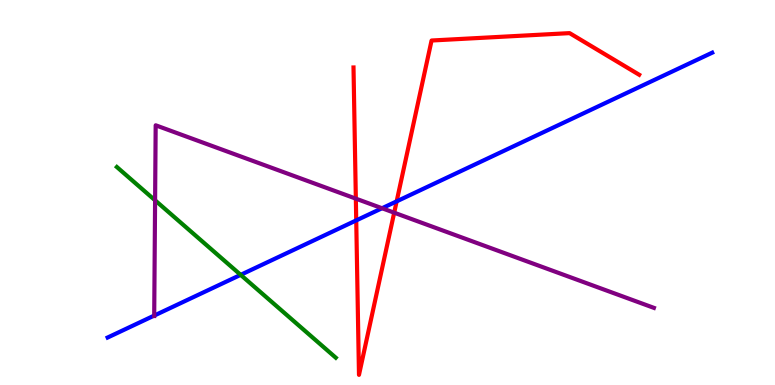[{'lines': ['blue', 'red'], 'intersections': [{'x': 4.6, 'y': 4.28}, {'x': 5.12, 'y': 4.77}]}, {'lines': ['green', 'red'], 'intersections': []}, {'lines': ['purple', 'red'], 'intersections': [{'x': 4.59, 'y': 4.84}, {'x': 5.09, 'y': 4.48}]}, {'lines': ['blue', 'green'], 'intersections': [{'x': 3.11, 'y': 2.86}]}, {'lines': ['blue', 'purple'], 'intersections': [{'x': 1.99, 'y': 1.8}, {'x': 4.93, 'y': 4.59}]}, {'lines': ['green', 'purple'], 'intersections': [{'x': 2.0, 'y': 4.8}]}]